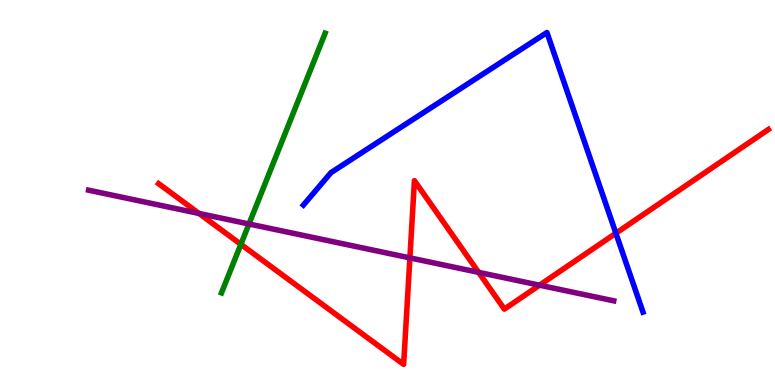[{'lines': ['blue', 'red'], 'intersections': [{'x': 7.95, 'y': 3.94}]}, {'lines': ['green', 'red'], 'intersections': [{'x': 3.11, 'y': 3.65}]}, {'lines': ['purple', 'red'], 'intersections': [{'x': 2.57, 'y': 4.46}, {'x': 5.29, 'y': 3.3}, {'x': 6.18, 'y': 2.93}, {'x': 6.96, 'y': 2.59}]}, {'lines': ['blue', 'green'], 'intersections': []}, {'lines': ['blue', 'purple'], 'intersections': []}, {'lines': ['green', 'purple'], 'intersections': [{'x': 3.21, 'y': 4.18}]}]